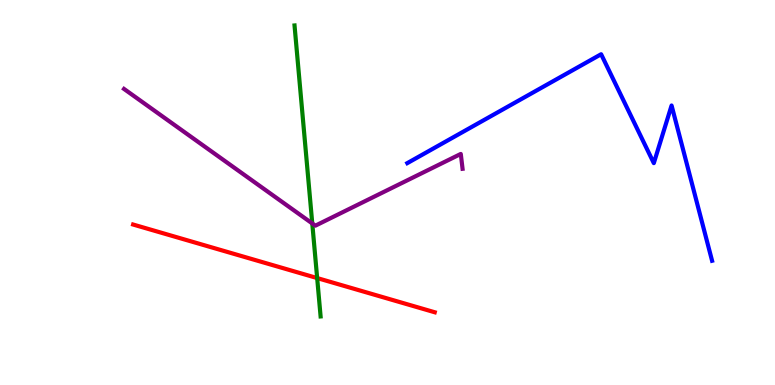[{'lines': ['blue', 'red'], 'intersections': []}, {'lines': ['green', 'red'], 'intersections': [{'x': 4.09, 'y': 2.78}]}, {'lines': ['purple', 'red'], 'intersections': []}, {'lines': ['blue', 'green'], 'intersections': []}, {'lines': ['blue', 'purple'], 'intersections': []}, {'lines': ['green', 'purple'], 'intersections': [{'x': 4.03, 'y': 4.2}]}]